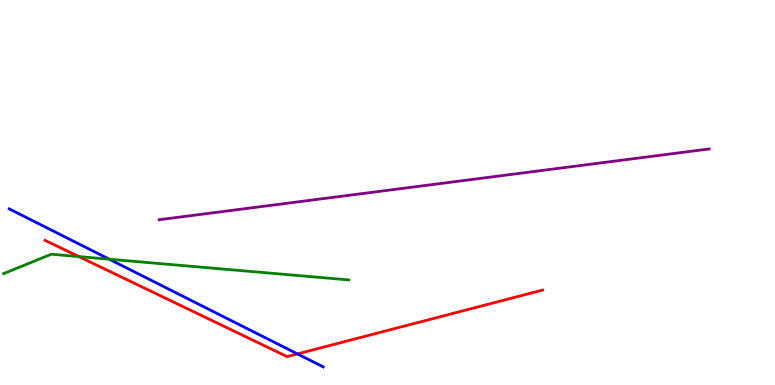[{'lines': ['blue', 'red'], 'intersections': [{'x': 3.84, 'y': 0.808}]}, {'lines': ['green', 'red'], 'intersections': [{'x': 1.02, 'y': 3.34}]}, {'lines': ['purple', 'red'], 'intersections': []}, {'lines': ['blue', 'green'], 'intersections': [{'x': 1.41, 'y': 3.27}]}, {'lines': ['blue', 'purple'], 'intersections': []}, {'lines': ['green', 'purple'], 'intersections': []}]